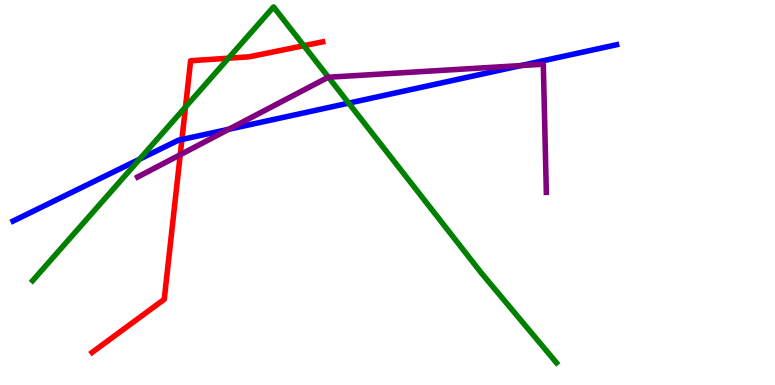[{'lines': ['blue', 'red'], 'intersections': [{'x': 2.35, 'y': 6.38}]}, {'lines': ['green', 'red'], 'intersections': [{'x': 2.39, 'y': 7.22}, {'x': 2.95, 'y': 8.49}, {'x': 3.92, 'y': 8.81}]}, {'lines': ['purple', 'red'], 'intersections': [{'x': 2.33, 'y': 5.98}]}, {'lines': ['blue', 'green'], 'intersections': [{'x': 1.8, 'y': 5.87}, {'x': 4.5, 'y': 7.32}]}, {'lines': ['blue', 'purple'], 'intersections': [{'x': 2.95, 'y': 6.64}, {'x': 6.72, 'y': 8.3}]}, {'lines': ['green', 'purple'], 'intersections': [{'x': 4.24, 'y': 7.99}]}]